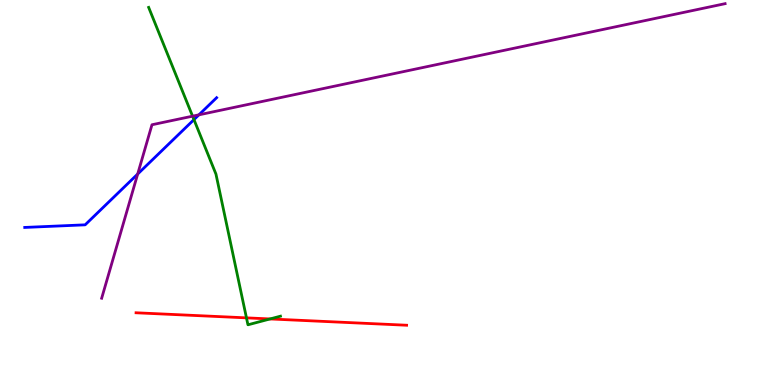[{'lines': ['blue', 'red'], 'intersections': []}, {'lines': ['green', 'red'], 'intersections': [{'x': 3.18, 'y': 1.74}, {'x': 3.48, 'y': 1.72}]}, {'lines': ['purple', 'red'], 'intersections': []}, {'lines': ['blue', 'green'], 'intersections': [{'x': 2.5, 'y': 6.89}]}, {'lines': ['blue', 'purple'], 'intersections': [{'x': 1.78, 'y': 5.48}, {'x': 2.57, 'y': 7.02}]}, {'lines': ['green', 'purple'], 'intersections': [{'x': 2.48, 'y': 6.98}]}]